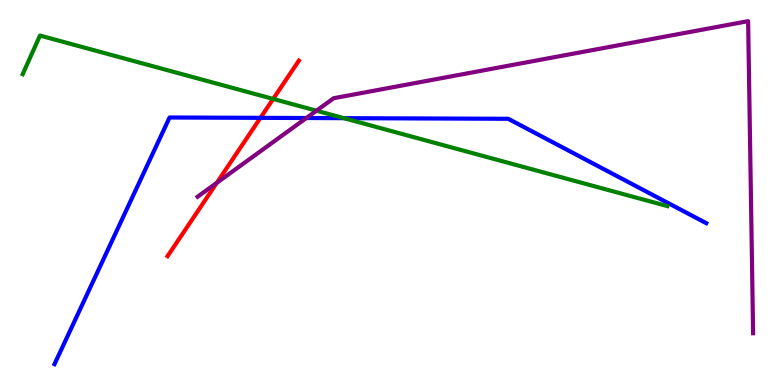[{'lines': ['blue', 'red'], 'intersections': [{'x': 3.36, 'y': 6.94}]}, {'lines': ['green', 'red'], 'intersections': [{'x': 3.52, 'y': 7.43}]}, {'lines': ['purple', 'red'], 'intersections': [{'x': 2.8, 'y': 5.25}]}, {'lines': ['blue', 'green'], 'intersections': [{'x': 4.44, 'y': 6.93}]}, {'lines': ['blue', 'purple'], 'intersections': [{'x': 3.95, 'y': 6.93}]}, {'lines': ['green', 'purple'], 'intersections': [{'x': 4.08, 'y': 7.12}]}]